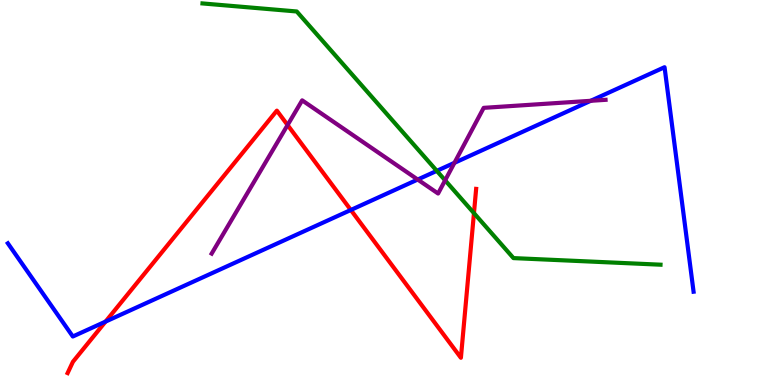[{'lines': ['blue', 'red'], 'intersections': [{'x': 1.36, 'y': 1.65}, {'x': 4.53, 'y': 4.55}]}, {'lines': ['green', 'red'], 'intersections': [{'x': 6.12, 'y': 4.46}]}, {'lines': ['purple', 'red'], 'intersections': [{'x': 3.71, 'y': 6.75}]}, {'lines': ['blue', 'green'], 'intersections': [{'x': 5.64, 'y': 5.56}]}, {'lines': ['blue', 'purple'], 'intersections': [{'x': 5.39, 'y': 5.34}, {'x': 5.86, 'y': 5.77}, {'x': 7.62, 'y': 7.38}]}, {'lines': ['green', 'purple'], 'intersections': [{'x': 5.74, 'y': 5.32}]}]